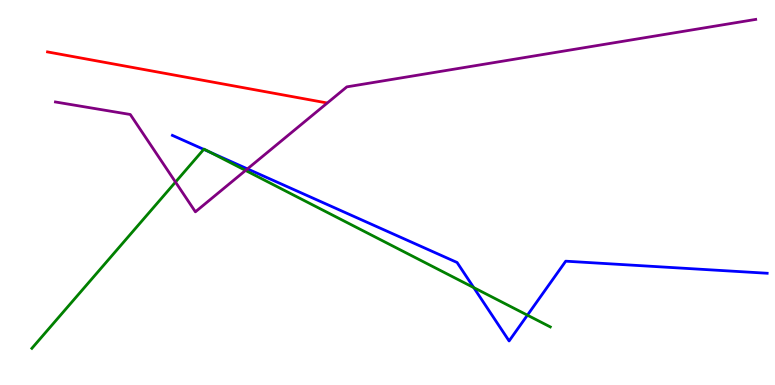[{'lines': ['blue', 'red'], 'intersections': []}, {'lines': ['green', 'red'], 'intersections': []}, {'lines': ['purple', 'red'], 'intersections': []}, {'lines': ['blue', 'green'], 'intersections': [{'x': 2.63, 'y': 6.12}, {'x': 2.71, 'y': 6.05}, {'x': 6.11, 'y': 2.53}, {'x': 6.81, 'y': 1.81}]}, {'lines': ['blue', 'purple'], 'intersections': [{'x': 3.19, 'y': 5.61}]}, {'lines': ['green', 'purple'], 'intersections': [{'x': 2.26, 'y': 5.27}, {'x': 3.17, 'y': 5.57}]}]